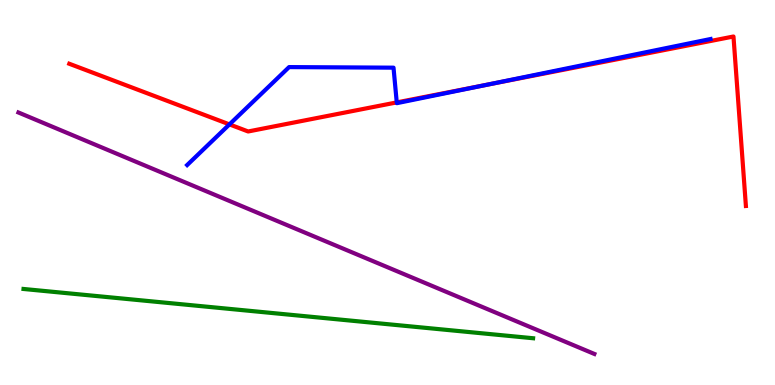[{'lines': ['blue', 'red'], 'intersections': [{'x': 2.96, 'y': 6.77}, {'x': 5.12, 'y': 7.34}, {'x': 6.28, 'y': 7.8}]}, {'lines': ['green', 'red'], 'intersections': []}, {'lines': ['purple', 'red'], 'intersections': []}, {'lines': ['blue', 'green'], 'intersections': []}, {'lines': ['blue', 'purple'], 'intersections': []}, {'lines': ['green', 'purple'], 'intersections': []}]